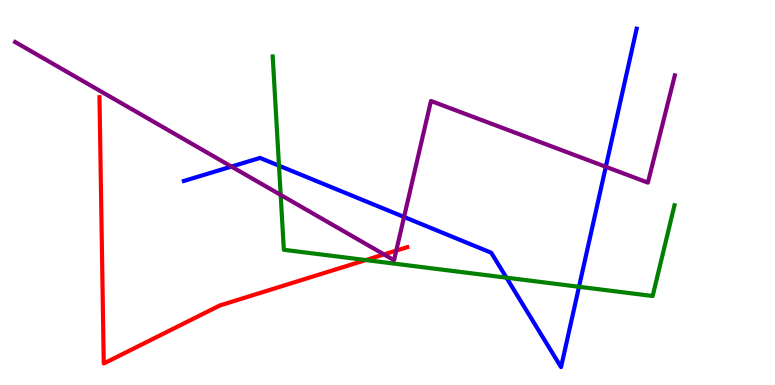[{'lines': ['blue', 'red'], 'intersections': []}, {'lines': ['green', 'red'], 'intersections': [{'x': 4.72, 'y': 3.25}]}, {'lines': ['purple', 'red'], 'intersections': [{'x': 4.95, 'y': 3.39}, {'x': 5.11, 'y': 3.49}]}, {'lines': ['blue', 'green'], 'intersections': [{'x': 3.6, 'y': 5.7}, {'x': 6.53, 'y': 2.79}, {'x': 7.47, 'y': 2.55}]}, {'lines': ['blue', 'purple'], 'intersections': [{'x': 2.99, 'y': 5.67}, {'x': 5.21, 'y': 4.36}, {'x': 7.82, 'y': 5.67}]}, {'lines': ['green', 'purple'], 'intersections': [{'x': 3.62, 'y': 4.94}]}]